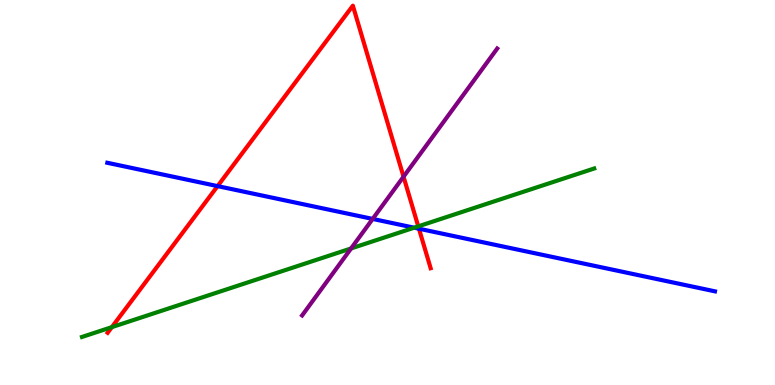[{'lines': ['blue', 'red'], 'intersections': [{'x': 2.81, 'y': 5.17}, {'x': 5.41, 'y': 4.06}]}, {'lines': ['green', 'red'], 'intersections': [{'x': 1.44, 'y': 1.5}, {'x': 5.4, 'y': 4.12}]}, {'lines': ['purple', 'red'], 'intersections': [{'x': 5.21, 'y': 5.41}]}, {'lines': ['blue', 'green'], 'intersections': [{'x': 5.34, 'y': 4.09}]}, {'lines': ['blue', 'purple'], 'intersections': [{'x': 4.81, 'y': 4.31}]}, {'lines': ['green', 'purple'], 'intersections': [{'x': 4.53, 'y': 3.55}]}]